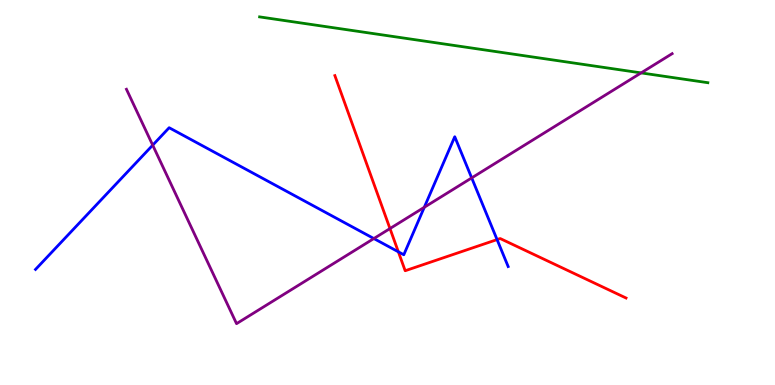[{'lines': ['blue', 'red'], 'intersections': [{'x': 5.14, 'y': 3.46}, {'x': 6.41, 'y': 3.78}]}, {'lines': ['green', 'red'], 'intersections': []}, {'lines': ['purple', 'red'], 'intersections': [{'x': 5.03, 'y': 4.06}]}, {'lines': ['blue', 'green'], 'intersections': []}, {'lines': ['blue', 'purple'], 'intersections': [{'x': 1.97, 'y': 6.23}, {'x': 4.82, 'y': 3.8}, {'x': 5.47, 'y': 4.62}, {'x': 6.09, 'y': 5.38}]}, {'lines': ['green', 'purple'], 'intersections': [{'x': 8.27, 'y': 8.11}]}]